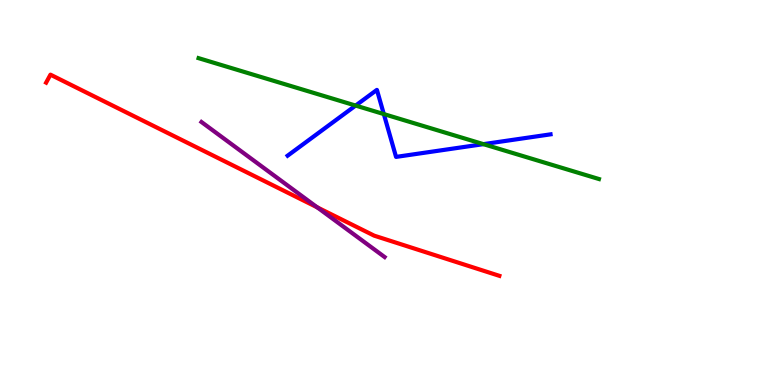[{'lines': ['blue', 'red'], 'intersections': []}, {'lines': ['green', 'red'], 'intersections': []}, {'lines': ['purple', 'red'], 'intersections': [{'x': 4.09, 'y': 4.62}]}, {'lines': ['blue', 'green'], 'intersections': [{'x': 4.59, 'y': 7.26}, {'x': 4.95, 'y': 7.04}, {'x': 6.24, 'y': 6.26}]}, {'lines': ['blue', 'purple'], 'intersections': []}, {'lines': ['green', 'purple'], 'intersections': []}]